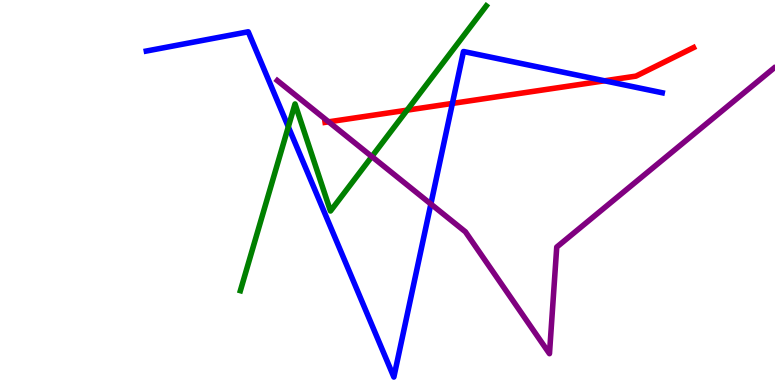[{'lines': ['blue', 'red'], 'intersections': [{'x': 5.84, 'y': 7.31}, {'x': 7.8, 'y': 7.9}]}, {'lines': ['green', 'red'], 'intersections': [{'x': 5.25, 'y': 7.14}]}, {'lines': ['purple', 'red'], 'intersections': [{'x': 4.24, 'y': 6.84}]}, {'lines': ['blue', 'green'], 'intersections': [{'x': 3.72, 'y': 6.71}]}, {'lines': ['blue', 'purple'], 'intersections': [{'x': 5.56, 'y': 4.7}]}, {'lines': ['green', 'purple'], 'intersections': [{'x': 4.8, 'y': 5.93}]}]